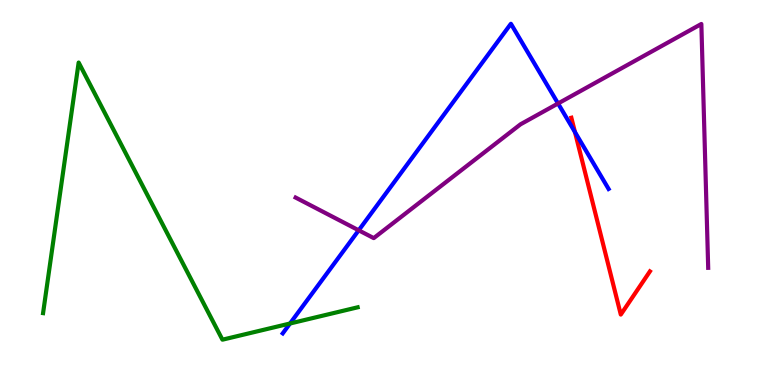[{'lines': ['blue', 'red'], 'intersections': [{'x': 7.42, 'y': 6.57}]}, {'lines': ['green', 'red'], 'intersections': []}, {'lines': ['purple', 'red'], 'intersections': []}, {'lines': ['blue', 'green'], 'intersections': [{'x': 3.74, 'y': 1.6}]}, {'lines': ['blue', 'purple'], 'intersections': [{'x': 4.63, 'y': 4.02}, {'x': 7.2, 'y': 7.31}]}, {'lines': ['green', 'purple'], 'intersections': []}]